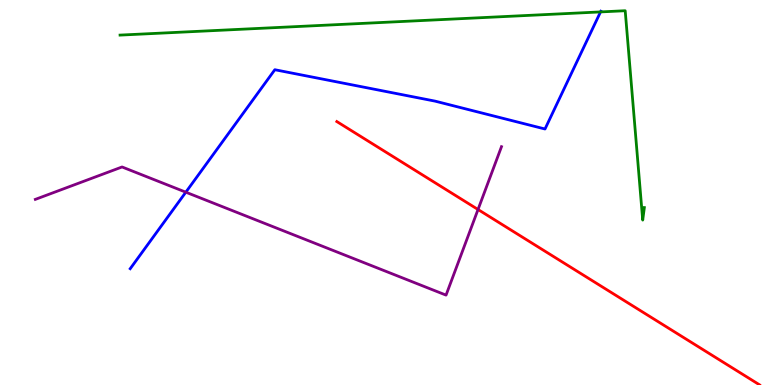[{'lines': ['blue', 'red'], 'intersections': []}, {'lines': ['green', 'red'], 'intersections': []}, {'lines': ['purple', 'red'], 'intersections': [{'x': 6.17, 'y': 4.56}]}, {'lines': ['blue', 'green'], 'intersections': [{'x': 7.75, 'y': 9.69}]}, {'lines': ['blue', 'purple'], 'intersections': [{'x': 2.4, 'y': 5.01}]}, {'lines': ['green', 'purple'], 'intersections': []}]